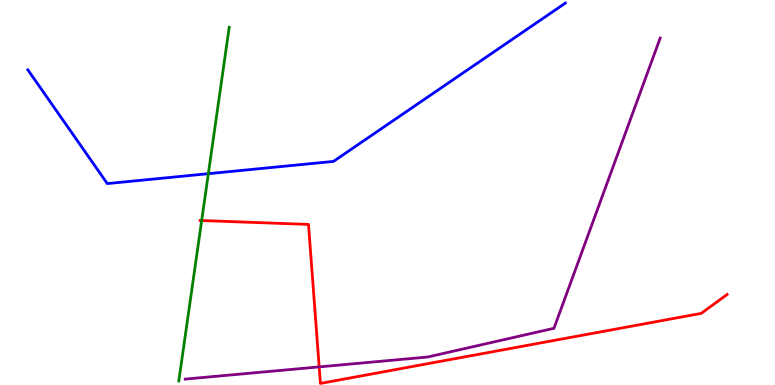[{'lines': ['blue', 'red'], 'intersections': []}, {'lines': ['green', 'red'], 'intersections': [{'x': 2.6, 'y': 4.27}]}, {'lines': ['purple', 'red'], 'intersections': [{'x': 4.12, 'y': 0.47}]}, {'lines': ['blue', 'green'], 'intersections': [{'x': 2.69, 'y': 5.49}]}, {'lines': ['blue', 'purple'], 'intersections': []}, {'lines': ['green', 'purple'], 'intersections': []}]